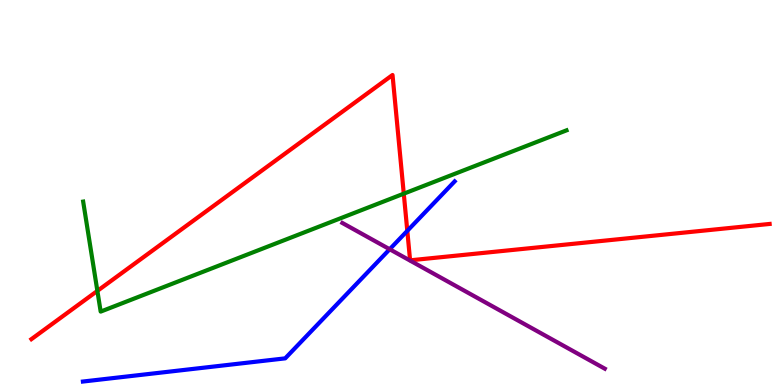[{'lines': ['blue', 'red'], 'intersections': [{'x': 5.26, 'y': 4.0}]}, {'lines': ['green', 'red'], 'intersections': [{'x': 1.26, 'y': 2.44}, {'x': 5.21, 'y': 4.97}]}, {'lines': ['purple', 'red'], 'intersections': []}, {'lines': ['blue', 'green'], 'intersections': []}, {'lines': ['blue', 'purple'], 'intersections': [{'x': 5.03, 'y': 3.53}]}, {'lines': ['green', 'purple'], 'intersections': []}]